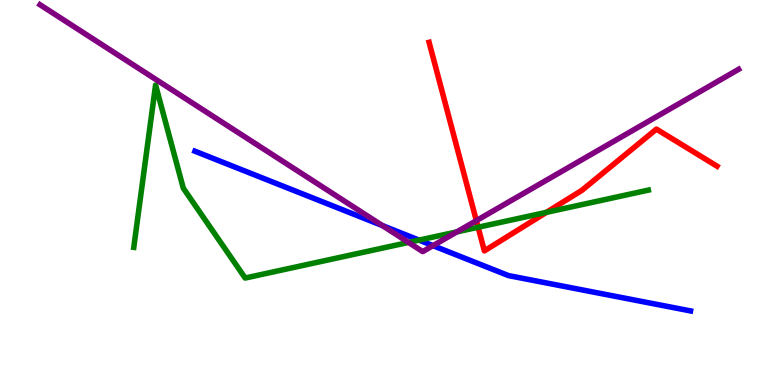[{'lines': ['blue', 'red'], 'intersections': []}, {'lines': ['green', 'red'], 'intersections': [{'x': 6.17, 'y': 4.1}, {'x': 7.05, 'y': 4.48}]}, {'lines': ['purple', 'red'], 'intersections': [{'x': 6.15, 'y': 4.27}]}, {'lines': ['blue', 'green'], 'intersections': [{'x': 5.41, 'y': 3.76}]}, {'lines': ['blue', 'purple'], 'intersections': [{'x': 4.93, 'y': 4.14}, {'x': 5.59, 'y': 3.62}]}, {'lines': ['green', 'purple'], 'intersections': [{'x': 5.27, 'y': 3.7}, {'x': 5.89, 'y': 3.98}]}]